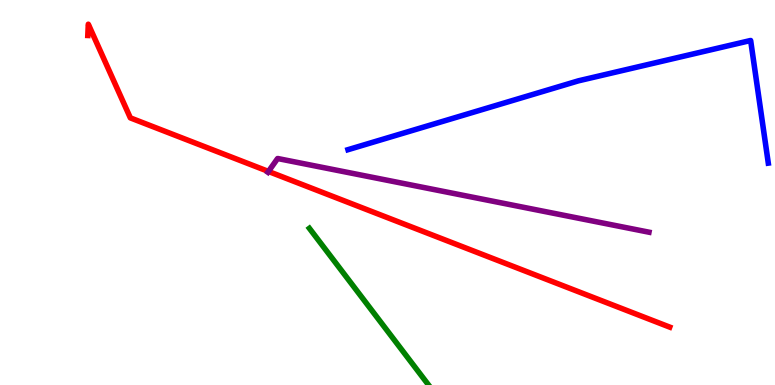[{'lines': ['blue', 'red'], 'intersections': []}, {'lines': ['green', 'red'], 'intersections': []}, {'lines': ['purple', 'red'], 'intersections': [{'x': 3.46, 'y': 5.55}]}, {'lines': ['blue', 'green'], 'intersections': []}, {'lines': ['blue', 'purple'], 'intersections': []}, {'lines': ['green', 'purple'], 'intersections': []}]